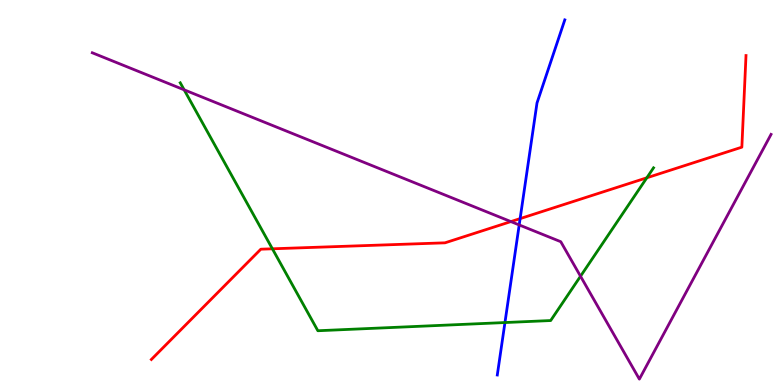[{'lines': ['blue', 'red'], 'intersections': [{'x': 6.71, 'y': 4.32}]}, {'lines': ['green', 'red'], 'intersections': [{'x': 3.51, 'y': 3.54}, {'x': 8.35, 'y': 5.38}]}, {'lines': ['purple', 'red'], 'intersections': [{'x': 6.59, 'y': 4.24}]}, {'lines': ['blue', 'green'], 'intersections': [{'x': 6.52, 'y': 1.62}]}, {'lines': ['blue', 'purple'], 'intersections': [{'x': 6.7, 'y': 4.16}]}, {'lines': ['green', 'purple'], 'intersections': [{'x': 2.38, 'y': 7.67}, {'x': 7.49, 'y': 2.83}]}]